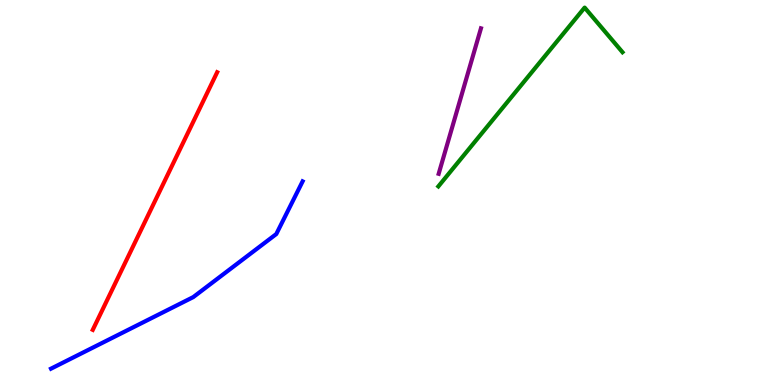[{'lines': ['blue', 'red'], 'intersections': []}, {'lines': ['green', 'red'], 'intersections': []}, {'lines': ['purple', 'red'], 'intersections': []}, {'lines': ['blue', 'green'], 'intersections': []}, {'lines': ['blue', 'purple'], 'intersections': []}, {'lines': ['green', 'purple'], 'intersections': []}]